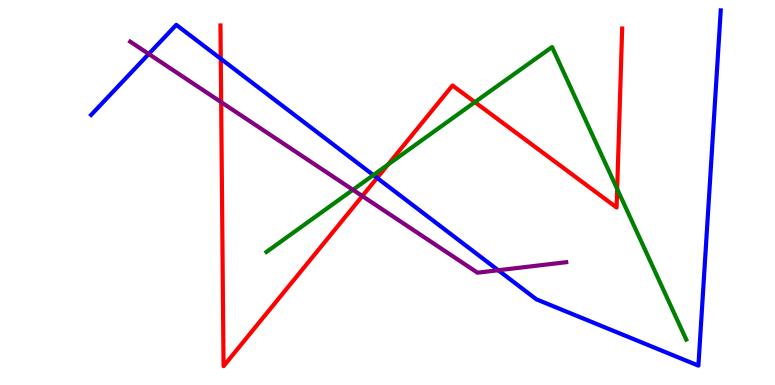[{'lines': ['blue', 'red'], 'intersections': [{'x': 2.85, 'y': 8.47}, {'x': 4.87, 'y': 5.38}]}, {'lines': ['green', 'red'], 'intersections': [{'x': 5.01, 'y': 5.72}, {'x': 6.13, 'y': 7.35}, {'x': 7.96, 'y': 5.09}]}, {'lines': ['purple', 'red'], 'intersections': [{'x': 2.85, 'y': 7.35}, {'x': 4.68, 'y': 4.91}]}, {'lines': ['blue', 'green'], 'intersections': [{'x': 4.82, 'y': 5.45}]}, {'lines': ['blue', 'purple'], 'intersections': [{'x': 1.92, 'y': 8.6}, {'x': 6.43, 'y': 2.98}]}, {'lines': ['green', 'purple'], 'intersections': [{'x': 4.55, 'y': 5.07}]}]